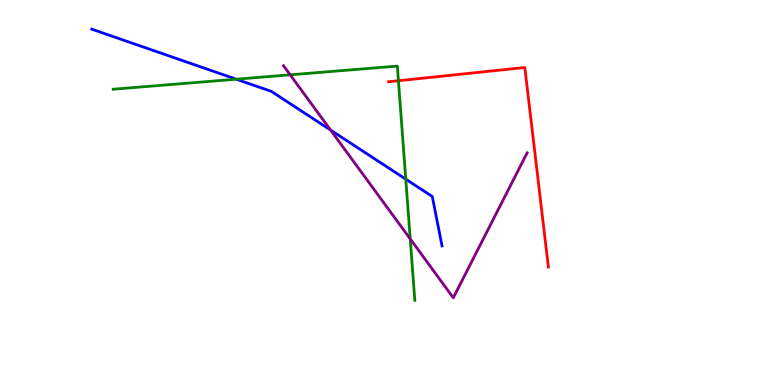[{'lines': ['blue', 'red'], 'intersections': []}, {'lines': ['green', 'red'], 'intersections': [{'x': 5.14, 'y': 7.9}]}, {'lines': ['purple', 'red'], 'intersections': []}, {'lines': ['blue', 'green'], 'intersections': [{'x': 3.05, 'y': 7.94}, {'x': 5.24, 'y': 5.35}]}, {'lines': ['blue', 'purple'], 'intersections': [{'x': 4.27, 'y': 6.62}]}, {'lines': ['green', 'purple'], 'intersections': [{'x': 3.74, 'y': 8.06}, {'x': 5.29, 'y': 3.79}]}]